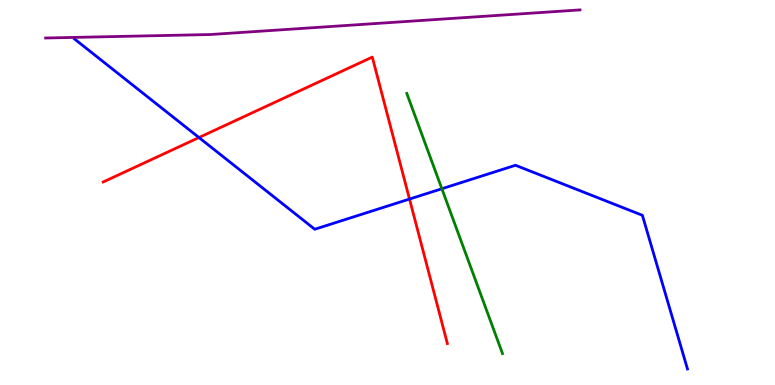[{'lines': ['blue', 'red'], 'intersections': [{'x': 2.57, 'y': 6.43}, {'x': 5.28, 'y': 4.83}]}, {'lines': ['green', 'red'], 'intersections': []}, {'lines': ['purple', 'red'], 'intersections': []}, {'lines': ['blue', 'green'], 'intersections': [{'x': 5.7, 'y': 5.1}]}, {'lines': ['blue', 'purple'], 'intersections': []}, {'lines': ['green', 'purple'], 'intersections': []}]